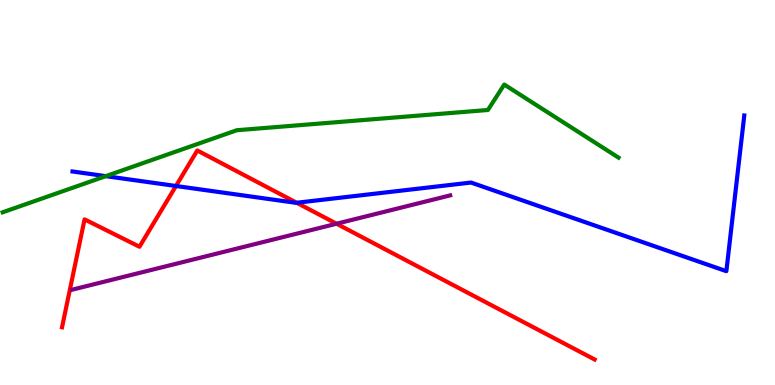[{'lines': ['blue', 'red'], 'intersections': [{'x': 2.27, 'y': 5.17}, {'x': 3.83, 'y': 4.73}]}, {'lines': ['green', 'red'], 'intersections': []}, {'lines': ['purple', 'red'], 'intersections': [{'x': 4.34, 'y': 4.19}]}, {'lines': ['blue', 'green'], 'intersections': [{'x': 1.37, 'y': 5.42}]}, {'lines': ['blue', 'purple'], 'intersections': []}, {'lines': ['green', 'purple'], 'intersections': []}]